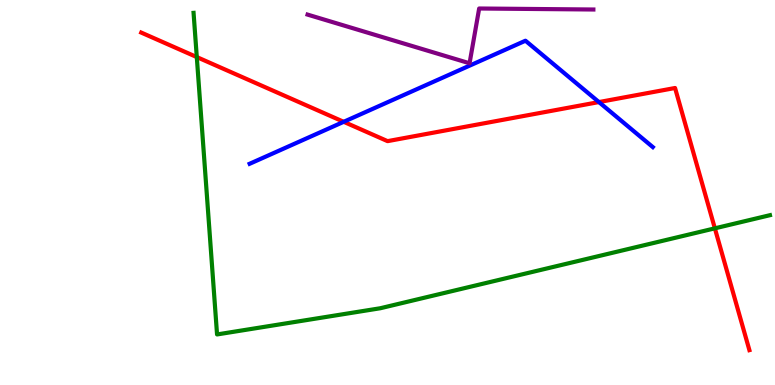[{'lines': ['blue', 'red'], 'intersections': [{'x': 4.43, 'y': 6.84}, {'x': 7.73, 'y': 7.35}]}, {'lines': ['green', 'red'], 'intersections': [{'x': 2.54, 'y': 8.52}, {'x': 9.22, 'y': 4.07}]}, {'lines': ['purple', 'red'], 'intersections': []}, {'lines': ['blue', 'green'], 'intersections': []}, {'lines': ['blue', 'purple'], 'intersections': []}, {'lines': ['green', 'purple'], 'intersections': []}]